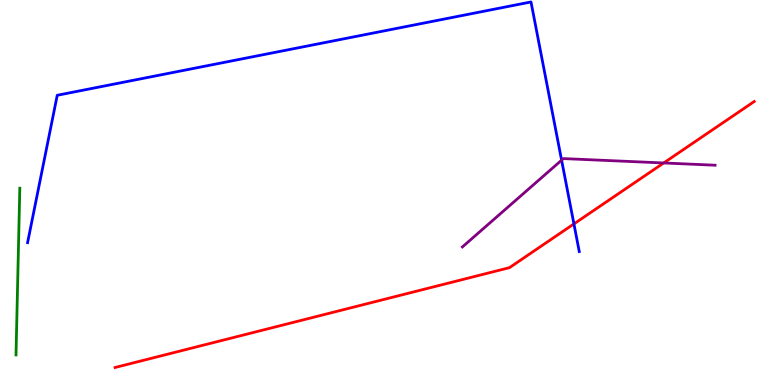[{'lines': ['blue', 'red'], 'intersections': [{'x': 7.41, 'y': 4.18}]}, {'lines': ['green', 'red'], 'intersections': []}, {'lines': ['purple', 'red'], 'intersections': [{'x': 8.56, 'y': 5.77}]}, {'lines': ['blue', 'green'], 'intersections': []}, {'lines': ['blue', 'purple'], 'intersections': [{'x': 7.25, 'y': 5.84}]}, {'lines': ['green', 'purple'], 'intersections': []}]